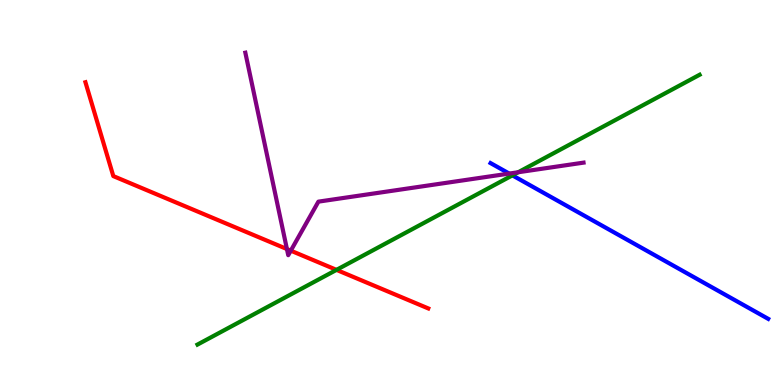[{'lines': ['blue', 'red'], 'intersections': []}, {'lines': ['green', 'red'], 'intersections': [{'x': 4.34, 'y': 2.99}]}, {'lines': ['purple', 'red'], 'intersections': [{'x': 3.7, 'y': 3.53}, {'x': 3.75, 'y': 3.49}]}, {'lines': ['blue', 'green'], 'intersections': [{'x': 6.61, 'y': 5.45}]}, {'lines': ['blue', 'purple'], 'intersections': [{'x': 6.57, 'y': 5.49}]}, {'lines': ['green', 'purple'], 'intersections': [{'x': 6.69, 'y': 5.53}]}]